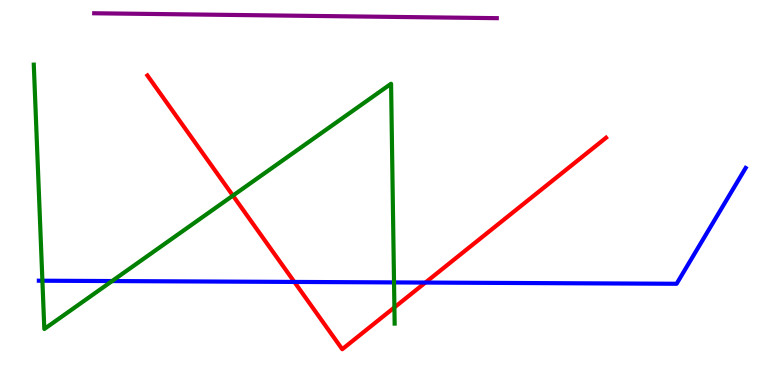[{'lines': ['blue', 'red'], 'intersections': [{'x': 3.8, 'y': 2.68}, {'x': 5.49, 'y': 2.66}]}, {'lines': ['green', 'red'], 'intersections': [{'x': 3.01, 'y': 4.92}, {'x': 5.09, 'y': 2.02}]}, {'lines': ['purple', 'red'], 'intersections': []}, {'lines': ['blue', 'green'], 'intersections': [{'x': 0.547, 'y': 2.71}, {'x': 1.45, 'y': 2.7}, {'x': 5.08, 'y': 2.66}]}, {'lines': ['blue', 'purple'], 'intersections': []}, {'lines': ['green', 'purple'], 'intersections': []}]